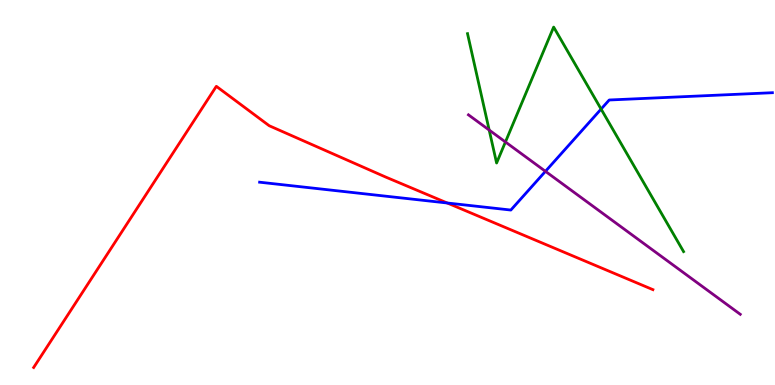[{'lines': ['blue', 'red'], 'intersections': [{'x': 5.77, 'y': 4.73}]}, {'lines': ['green', 'red'], 'intersections': []}, {'lines': ['purple', 'red'], 'intersections': []}, {'lines': ['blue', 'green'], 'intersections': [{'x': 7.76, 'y': 7.17}]}, {'lines': ['blue', 'purple'], 'intersections': [{'x': 7.04, 'y': 5.55}]}, {'lines': ['green', 'purple'], 'intersections': [{'x': 6.31, 'y': 6.62}, {'x': 6.52, 'y': 6.31}]}]